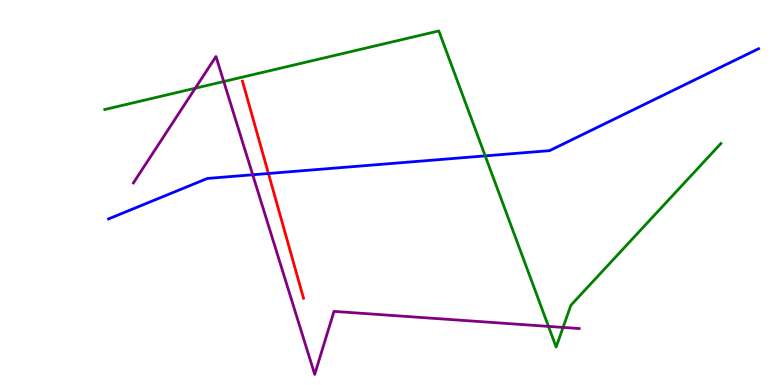[{'lines': ['blue', 'red'], 'intersections': [{'x': 3.46, 'y': 5.49}]}, {'lines': ['green', 'red'], 'intersections': []}, {'lines': ['purple', 'red'], 'intersections': []}, {'lines': ['blue', 'green'], 'intersections': [{'x': 6.26, 'y': 5.95}]}, {'lines': ['blue', 'purple'], 'intersections': [{'x': 3.26, 'y': 5.46}]}, {'lines': ['green', 'purple'], 'intersections': [{'x': 2.52, 'y': 7.71}, {'x': 2.89, 'y': 7.88}, {'x': 7.08, 'y': 1.52}, {'x': 7.27, 'y': 1.5}]}]